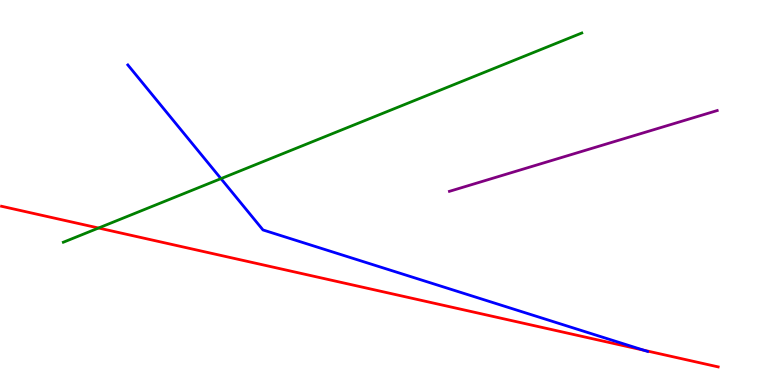[{'lines': ['blue', 'red'], 'intersections': [{'x': 8.31, 'y': 0.903}]}, {'lines': ['green', 'red'], 'intersections': [{'x': 1.27, 'y': 4.08}]}, {'lines': ['purple', 'red'], 'intersections': []}, {'lines': ['blue', 'green'], 'intersections': [{'x': 2.85, 'y': 5.36}]}, {'lines': ['blue', 'purple'], 'intersections': []}, {'lines': ['green', 'purple'], 'intersections': []}]